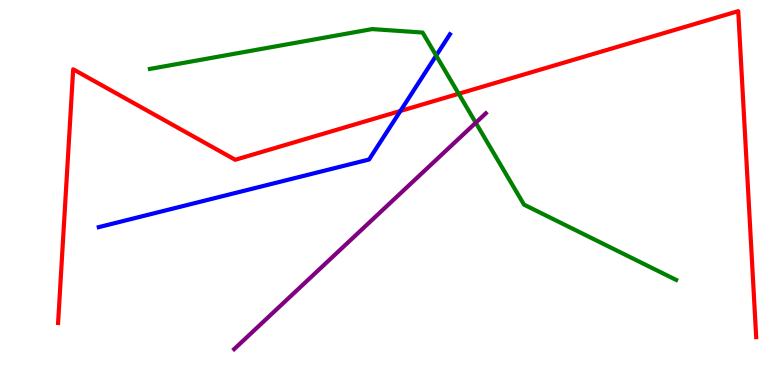[{'lines': ['blue', 'red'], 'intersections': [{'x': 5.17, 'y': 7.12}]}, {'lines': ['green', 'red'], 'intersections': [{'x': 5.92, 'y': 7.56}]}, {'lines': ['purple', 'red'], 'intersections': []}, {'lines': ['blue', 'green'], 'intersections': [{'x': 5.63, 'y': 8.56}]}, {'lines': ['blue', 'purple'], 'intersections': []}, {'lines': ['green', 'purple'], 'intersections': [{'x': 6.14, 'y': 6.81}]}]